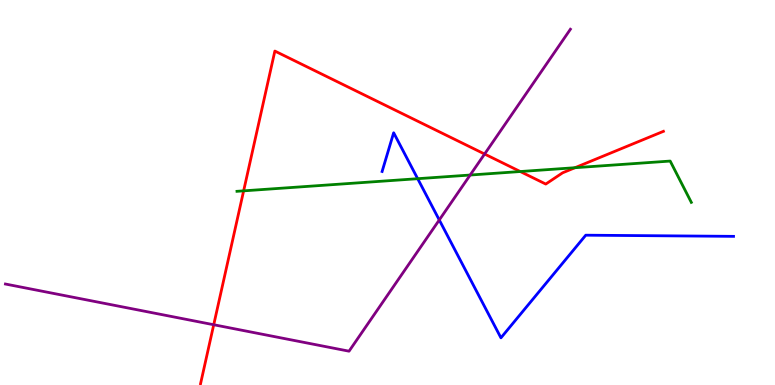[{'lines': ['blue', 'red'], 'intersections': []}, {'lines': ['green', 'red'], 'intersections': [{'x': 3.14, 'y': 5.04}, {'x': 6.71, 'y': 5.54}, {'x': 7.42, 'y': 5.64}]}, {'lines': ['purple', 'red'], 'intersections': [{'x': 2.76, 'y': 1.57}, {'x': 6.25, 'y': 6.0}]}, {'lines': ['blue', 'green'], 'intersections': [{'x': 5.39, 'y': 5.36}]}, {'lines': ['blue', 'purple'], 'intersections': [{'x': 5.67, 'y': 4.29}]}, {'lines': ['green', 'purple'], 'intersections': [{'x': 6.07, 'y': 5.45}]}]